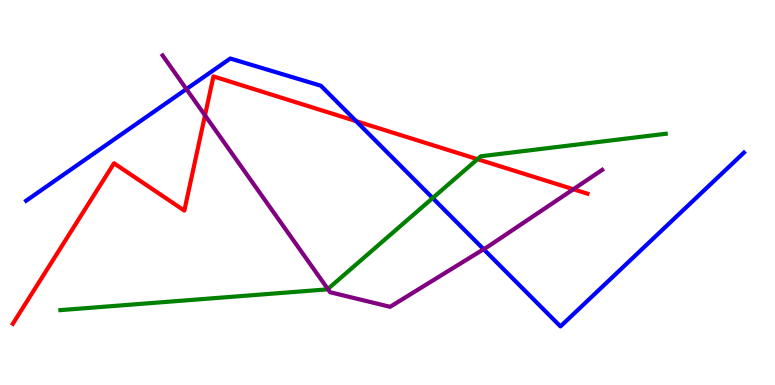[{'lines': ['blue', 'red'], 'intersections': [{'x': 4.6, 'y': 6.85}]}, {'lines': ['green', 'red'], 'intersections': [{'x': 6.16, 'y': 5.87}]}, {'lines': ['purple', 'red'], 'intersections': [{'x': 2.65, 'y': 7.0}, {'x': 7.4, 'y': 5.08}]}, {'lines': ['blue', 'green'], 'intersections': [{'x': 5.58, 'y': 4.86}]}, {'lines': ['blue', 'purple'], 'intersections': [{'x': 2.41, 'y': 7.69}, {'x': 6.24, 'y': 3.53}]}, {'lines': ['green', 'purple'], 'intersections': [{'x': 4.23, 'y': 2.49}]}]